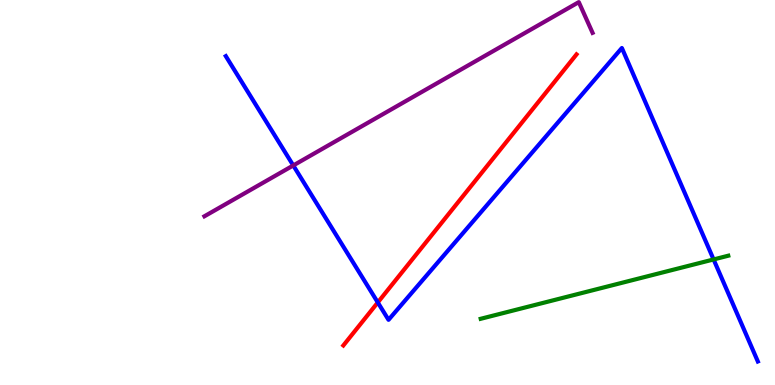[{'lines': ['blue', 'red'], 'intersections': [{'x': 4.87, 'y': 2.14}]}, {'lines': ['green', 'red'], 'intersections': []}, {'lines': ['purple', 'red'], 'intersections': []}, {'lines': ['blue', 'green'], 'intersections': [{'x': 9.21, 'y': 3.26}]}, {'lines': ['blue', 'purple'], 'intersections': [{'x': 3.78, 'y': 5.7}]}, {'lines': ['green', 'purple'], 'intersections': []}]